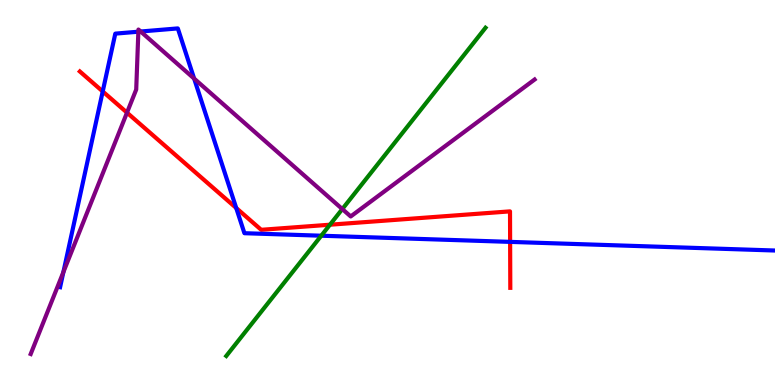[{'lines': ['blue', 'red'], 'intersections': [{'x': 1.33, 'y': 7.62}, {'x': 3.05, 'y': 4.6}, {'x': 6.58, 'y': 3.72}]}, {'lines': ['green', 'red'], 'intersections': [{'x': 4.26, 'y': 4.16}]}, {'lines': ['purple', 'red'], 'intersections': [{'x': 1.64, 'y': 7.07}]}, {'lines': ['blue', 'green'], 'intersections': [{'x': 4.15, 'y': 3.88}]}, {'lines': ['blue', 'purple'], 'intersections': [{'x': 0.818, 'y': 2.93}, {'x': 1.79, 'y': 9.18}, {'x': 1.82, 'y': 9.18}, {'x': 2.5, 'y': 7.96}]}, {'lines': ['green', 'purple'], 'intersections': [{'x': 4.42, 'y': 4.57}]}]